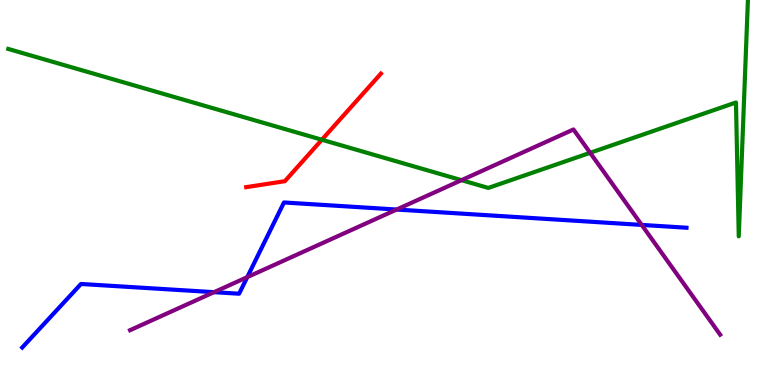[{'lines': ['blue', 'red'], 'intersections': []}, {'lines': ['green', 'red'], 'intersections': [{'x': 4.15, 'y': 6.37}]}, {'lines': ['purple', 'red'], 'intersections': []}, {'lines': ['blue', 'green'], 'intersections': []}, {'lines': ['blue', 'purple'], 'intersections': [{'x': 2.76, 'y': 2.41}, {'x': 3.19, 'y': 2.8}, {'x': 5.12, 'y': 4.56}, {'x': 8.28, 'y': 4.16}]}, {'lines': ['green', 'purple'], 'intersections': [{'x': 5.95, 'y': 5.32}, {'x': 7.61, 'y': 6.03}]}]